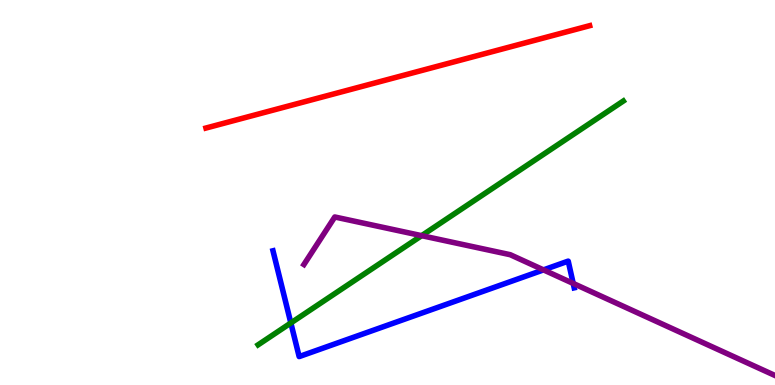[{'lines': ['blue', 'red'], 'intersections': []}, {'lines': ['green', 'red'], 'intersections': []}, {'lines': ['purple', 'red'], 'intersections': []}, {'lines': ['blue', 'green'], 'intersections': [{'x': 3.75, 'y': 1.61}]}, {'lines': ['blue', 'purple'], 'intersections': [{'x': 7.01, 'y': 2.99}, {'x': 7.4, 'y': 2.64}]}, {'lines': ['green', 'purple'], 'intersections': [{'x': 5.44, 'y': 3.88}]}]